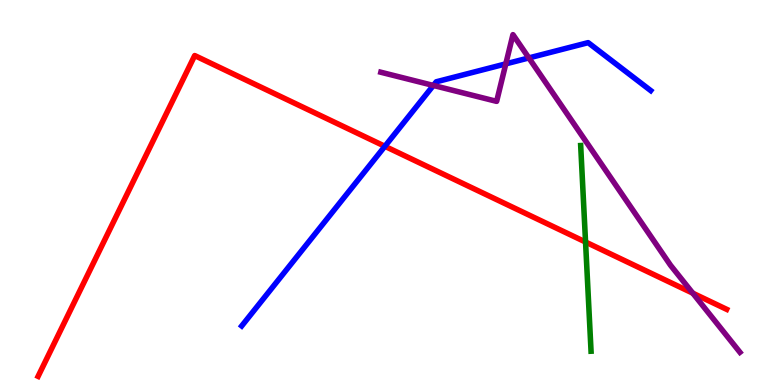[{'lines': ['blue', 'red'], 'intersections': [{'x': 4.97, 'y': 6.2}]}, {'lines': ['green', 'red'], 'intersections': [{'x': 7.56, 'y': 3.71}]}, {'lines': ['purple', 'red'], 'intersections': [{'x': 8.94, 'y': 2.39}]}, {'lines': ['blue', 'green'], 'intersections': []}, {'lines': ['blue', 'purple'], 'intersections': [{'x': 5.59, 'y': 7.78}, {'x': 6.53, 'y': 8.34}, {'x': 6.82, 'y': 8.5}]}, {'lines': ['green', 'purple'], 'intersections': []}]